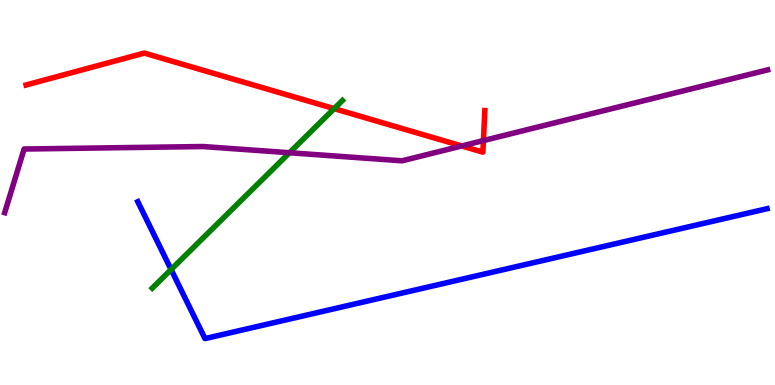[{'lines': ['blue', 'red'], 'intersections': []}, {'lines': ['green', 'red'], 'intersections': [{'x': 4.31, 'y': 7.18}]}, {'lines': ['purple', 'red'], 'intersections': [{'x': 5.96, 'y': 6.21}, {'x': 6.24, 'y': 6.35}]}, {'lines': ['blue', 'green'], 'intersections': [{'x': 2.21, 'y': 3.0}]}, {'lines': ['blue', 'purple'], 'intersections': []}, {'lines': ['green', 'purple'], 'intersections': [{'x': 3.74, 'y': 6.03}]}]